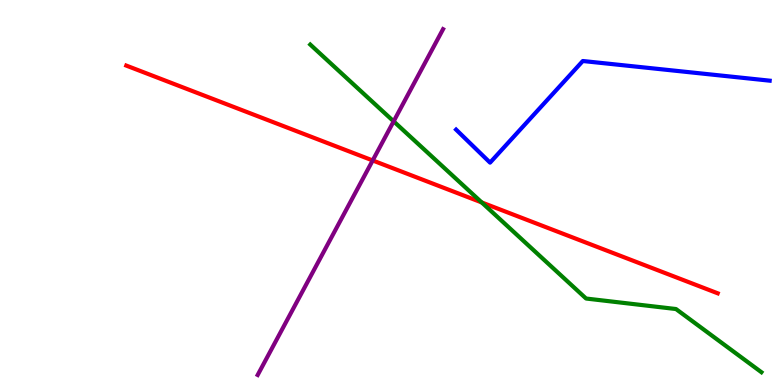[{'lines': ['blue', 'red'], 'intersections': []}, {'lines': ['green', 'red'], 'intersections': [{'x': 6.22, 'y': 4.74}]}, {'lines': ['purple', 'red'], 'intersections': [{'x': 4.81, 'y': 5.83}]}, {'lines': ['blue', 'green'], 'intersections': []}, {'lines': ['blue', 'purple'], 'intersections': []}, {'lines': ['green', 'purple'], 'intersections': [{'x': 5.08, 'y': 6.85}]}]